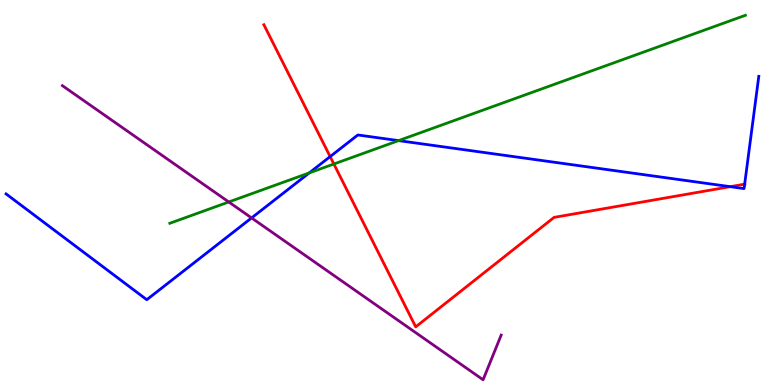[{'lines': ['blue', 'red'], 'intersections': [{'x': 4.26, 'y': 5.93}, {'x': 9.42, 'y': 5.15}, {'x': 9.61, 'y': 5.22}]}, {'lines': ['green', 'red'], 'intersections': [{'x': 4.31, 'y': 5.74}]}, {'lines': ['purple', 'red'], 'intersections': []}, {'lines': ['blue', 'green'], 'intersections': [{'x': 3.99, 'y': 5.51}, {'x': 5.14, 'y': 6.35}]}, {'lines': ['blue', 'purple'], 'intersections': [{'x': 3.25, 'y': 4.34}]}, {'lines': ['green', 'purple'], 'intersections': [{'x': 2.95, 'y': 4.75}]}]